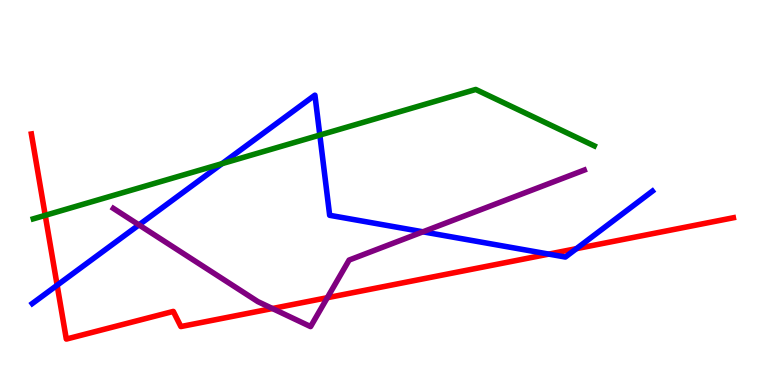[{'lines': ['blue', 'red'], 'intersections': [{'x': 0.737, 'y': 2.59}, {'x': 7.08, 'y': 3.4}, {'x': 7.44, 'y': 3.54}]}, {'lines': ['green', 'red'], 'intersections': [{'x': 0.584, 'y': 4.41}]}, {'lines': ['purple', 'red'], 'intersections': [{'x': 3.52, 'y': 1.99}, {'x': 4.22, 'y': 2.27}]}, {'lines': ['blue', 'green'], 'intersections': [{'x': 2.86, 'y': 5.75}, {'x': 4.13, 'y': 6.49}]}, {'lines': ['blue', 'purple'], 'intersections': [{'x': 1.79, 'y': 4.16}, {'x': 5.46, 'y': 3.98}]}, {'lines': ['green', 'purple'], 'intersections': []}]